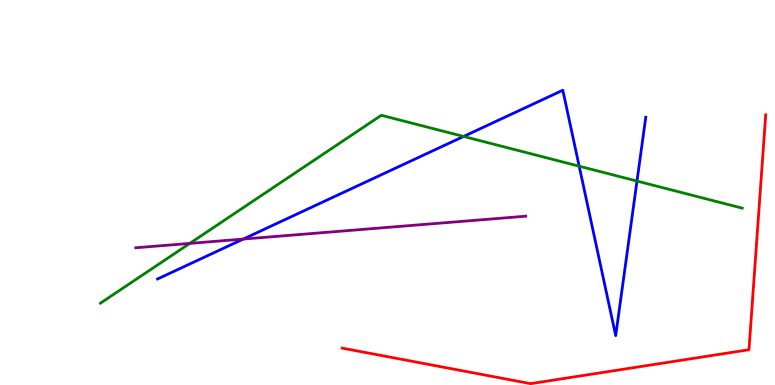[{'lines': ['blue', 'red'], 'intersections': []}, {'lines': ['green', 'red'], 'intersections': []}, {'lines': ['purple', 'red'], 'intersections': []}, {'lines': ['blue', 'green'], 'intersections': [{'x': 5.98, 'y': 6.46}, {'x': 7.47, 'y': 5.68}, {'x': 8.22, 'y': 5.3}]}, {'lines': ['blue', 'purple'], 'intersections': [{'x': 3.14, 'y': 3.79}]}, {'lines': ['green', 'purple'], 'intersections': [{'x': 2.45, 'y': 3.68}]}]